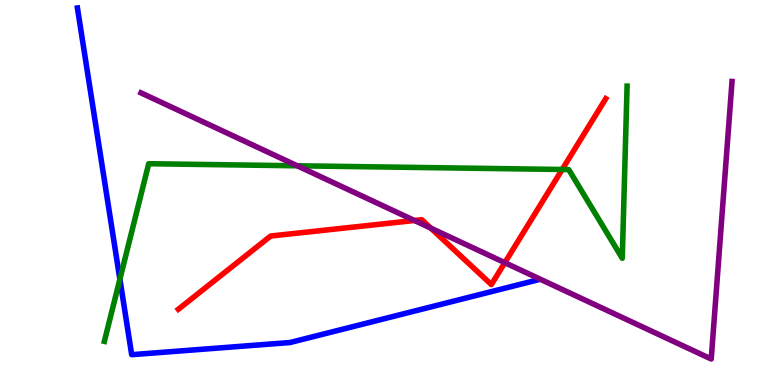[{'lines': ['blue', 'red'], 'intersections': []}, {'lines': ['green', 'red'], 'intersections': [{'x': 7.25, 'y': 5.6}]}, {'lines': ['purple', 'red'], 'intersections': [{'x': 5.35, 'y': 4.27}, {'x': 5.56, 'y': 4.07}, {'x': 6.51, 'y': 3.18}]}, {'lines': ['blue', 'green'], 'intersections': [{'x': 1.55, 'y': 2.75}]}, {'lines': ['blue', 'purple'], 'intersections': []}, {'lines': ['green', 'purple'], 'intersections': [{'x': 3.84, 'y': 5.69}]}]